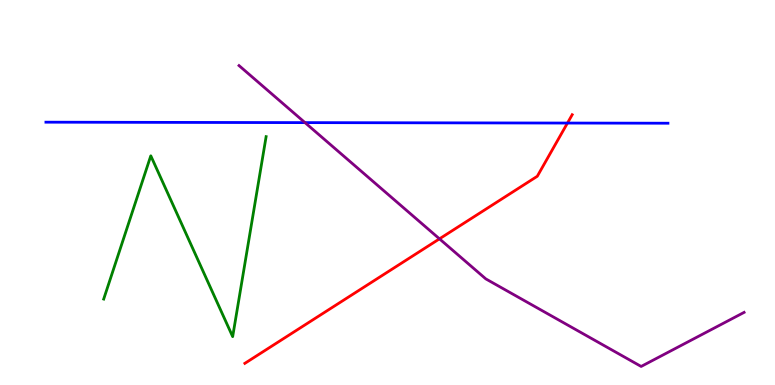[{'lines': ['blue', 'red'], 'intersections': [{'x': 7.32, 'y': 6.8}]}, {'lines': ['green', 'red'], 'intersections': []}, {'lines': ['purple', 'red'], 'intersections': [{'x': 5.67, 'y': 3.8}]}, {'lines': ['blue', 'green'], 'intersections': []}, {'lines': ['blue', 'purple'], 'intersections': [{'x': 3.94, 'y': 6.82}]}, {'lines': ['green', 'purple'], 'intersections': []}]